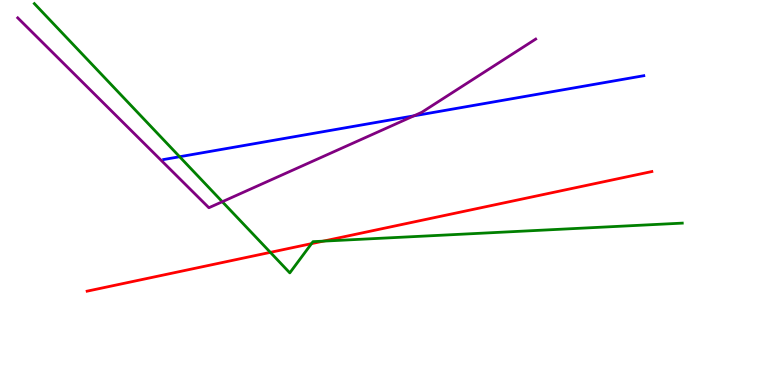[{'lines': ['blue', 'red'], 'intersections': []}, {'lines': ['green', 'red'], 'intersections': [{'x': 3.49, 'y': 3.45}, {'x': 4.02, 'y': 3.67}, {'x': 4.17, 'y': 3.74}]}, {'lines': ['purple', 'red'], 'intersections': []}, {'lines': ['blue', 'green'], 'intersections': [{'x': 2.32, 'y': 5.93}]}, {'lines': ['blue', 'purple'], 'intersections': [{'x': 5.34, 'y': 6.99}]}, {'lines': ['green', 'purple'], 'intersections': [{'x': 2.87, 'y': 4.76}]}]